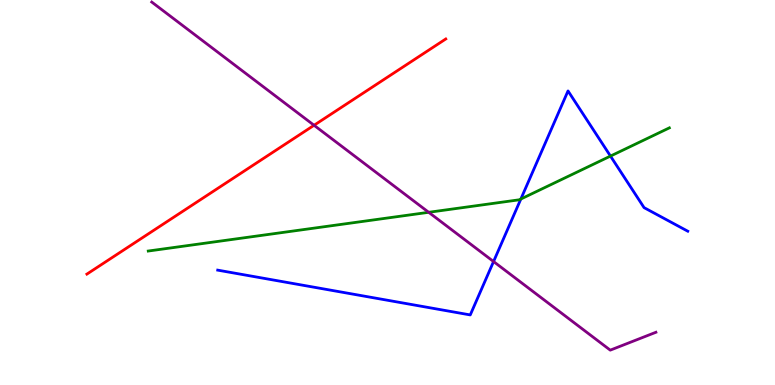[{'lines': ['blue', 'red'], 'intersections': []}, {'lines': ['green', 'red'], 'intersections': []}, {'lines': ['purple', 'red'], 'intersections': [{'x': 4.05, 'y': 6.75}]}, {'lines': ['blue', 'green'], 'intersections': [{'x': 6.72, 'y': 4.83}, {'x': 7.88, 'y': 5.95}]}, {'lines': ['blue', 'purple'], 'intersections': [{'x': 6.37, 'y': 3.21}]}, {'lines': ['green', 'purple'], 'intersections': [{'x': 5.53, 'y': 4.49}]}]